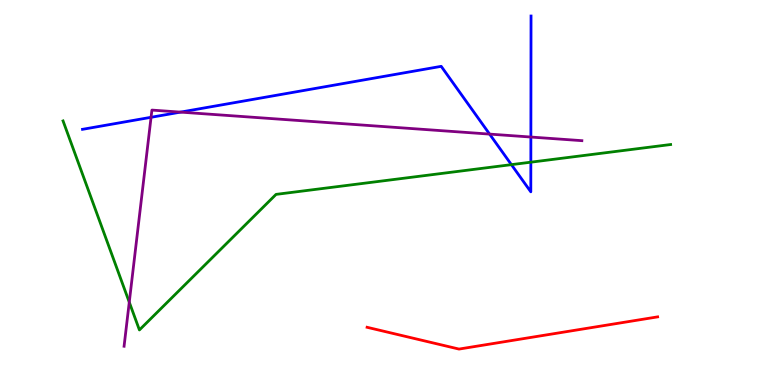[{'lines': ['blue', 'red'], 'intersections': []}, {'lines': ['green', 'red'], 'intersections': []}, {'lines': ['purple', 'red'], 'intersections': []}, {'lines': ['blue', 'green'], 'intersections': [{'x': 6.6, 'y': 5.72}, {'x': 6.85, 'y': 5.79}]}, {'lines': ['blue', 'purple'], 'intersections': [{'x': 1.95, 'y': 6.95}, {'x': 2.33, 'y': 7.09}, {'x': 6.32, 'y': 6.52}, {'x': 6.85, 'y': 6.44}]}, {'lines': ['green', 'purple'], 'intersections': [{'x': 1.67, 'y': 2.15}]}]